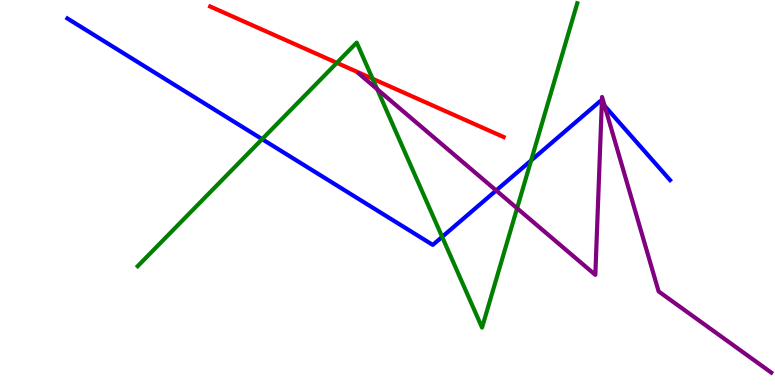[{'lines': ['blue', 'red'], 'intersections': []}, {'lines': ['green', 'red'], 'intersections': [{'x': 4.35, 'y': 8.37}, {'x': 4.81, 'y': 7.95}]}, {'lines': ['purple', 'red'], 'intersections': []}, {'lines': ['blue', 'green'], 'intersections': [{'x': 3.38, 'y': 6.39}, {'x': 5.71, 'y': 3.85}, {'x': 6.85, 'y': 5.83}]}, {'lines': ['blue', 'purple'], 'intersections': [{'x': 6.4, 'y': 5.05}, {'x': 7.77, 'y': 7.33}, {'x': 7.8, 'y': 7.25}]}, {'lines': ['green', 'purple'], 'intersections': [{'x': 4.87, 'y': 7.68}, {'x': 6.67, 'y': 4.59}]}]